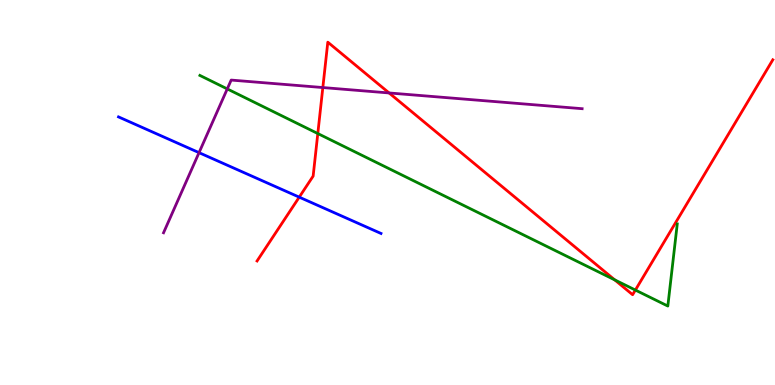[{'lines': ['blue', 'red'], 'intersections': [{'x': 3.86, 'y': 4.88}]}, {'lines': ['green', 'red'], 'intersections': [{'x': 4.1, 'y': 6.53}, {'x': 7.93, 'y': 2.73}, {'x': 8.2, 'y': 2.47}]}, {'lines': ['purple', 'red'], 'intersections': [{'x': 4.17, 'y': 7.73}, {'x': 5.02, 'y': 7.59}]}, {'lines': ['blue', 'green'], 'intersections': []}, {'lines': ['blue', 'purple'], 'intersections': [{'x': 2.57, 'y': 6.03}]}, {'lines': ['green', 'purple'], 'intersections': [{'x': 2.93, 'y': 7.69}]}]